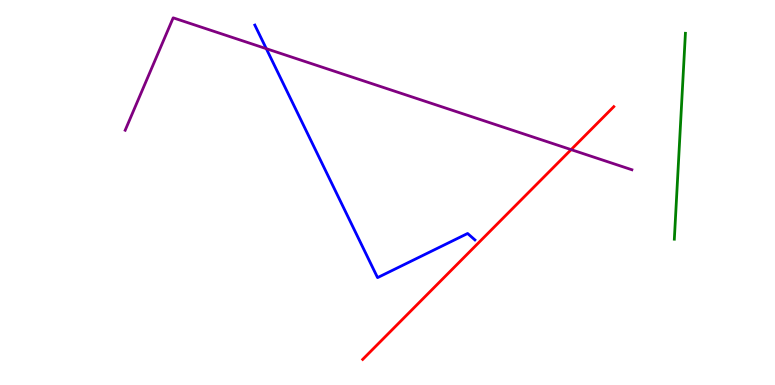[{'lines': ['blue', 'red'], 'intersections': []}, {'lines': ['green', 'red'], 'intersections': []}, {'lines': ['purple', 'red'], 'intersections': [{'x': 7.37, 'y': 6.11}]}, {'lines': ['blue', 'green'], 'intersections': []}, {'lines': ['blue', 'purple'], 'intersections': [{'x': 3.44, 'y': 8.74}]}, {'lines': ['green', 'purple'], 'intersections': []}]